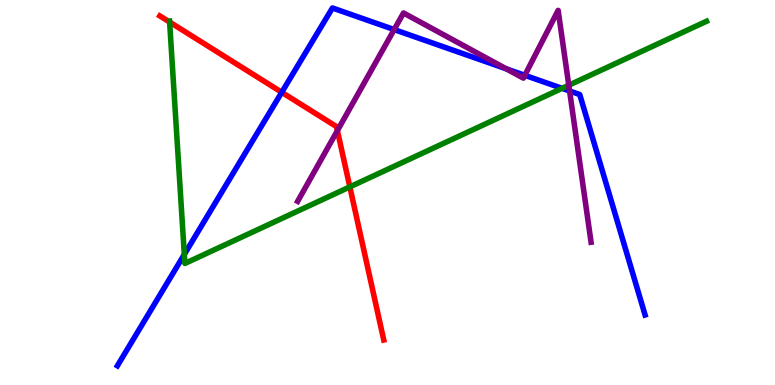[{'lines': ['blue', 'red'], 'intersections': [{'x': 3.64, 'y': 7.6}]}, {'lines': ['green', 'red'], 'intersections': [{'x': 2.19, 'y': 9.43}, {'x': 4.51, 'y': 5.15}]}, {'lines': ['purple', 'red'], 'intersections': [{'x': 4.35, 'y': 6.61}]}, {'lines': ['blue', 'green'], 'intersections': [{'x': 2.38, 'y': 3.39}, {'x': 7.25, 'y': 7.71}]}, {'lines': ['blue', 'purple'], 'intersections': [{'x': 5.09, 'y': 9.23}, {'x': 6.53, 'y': 8.21}, {'x': 6.77, 'y': 8.04}, {'x': 7.35, 'y': 7.64}]}, {'lines': ['green', 'purple'], 'intersections': [{'x': 7.34, 'y': 7.79}]}]